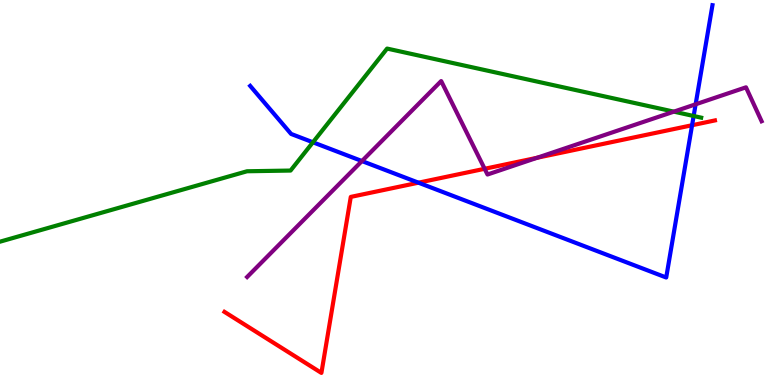[{'lines': ['blue', 'red'], 'intersections': [{'x': 5.4, 'y': 5.25}, {'x': 8.93, 'y': 6.75}]}, {'lines': ['green', 'red'], 'intersections': []}, {'lines': ['purple', 'red'], 'intersections': [{'x': 6.25, 'y': 5.62}, {'x': 6.93, 'y': 5.9}]}, {'lines': ['blue', 'green'], 'intersections': [{'x': 4.04, 'y': 6.3}, {'x': 8.95, 'y': 6.99}]}, {'lines': ['blue', 'purple'], 'intersections': [{'x': 4.67, 'y': 5.82}, {'x': 8.98, 'y': 7.29}]}, {'lines': ['green', 'purple'], 'intersections': [{'x': 8.69, 'y': 7.1}]}]